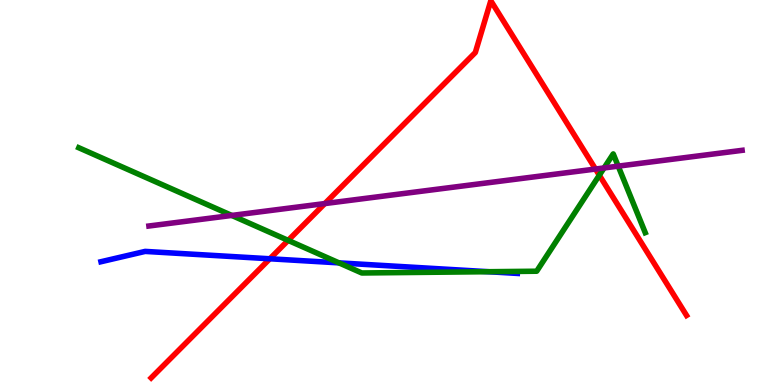[{'lines': ['blue', 'red'], 'intersections': [{'x': 3.48, 'y': 3.28}]}, {'lines': ['green', 'red'], 'intersections': [{'x': 3.72, 'y': 3.76}, {'x': 7.73, 'y': 5.45}]}, {'lines': ['purple', 'red'], 'intersections': [{'x': 4.19, 'y': 4.71}, {'x': 7.68, 'y': 5.61}]}, {'lines': ['blue', 'green'], 'intersections': [{'x': 4.37, 'y': 3.17}, {'x': 6.3, 'y': 2.94}]}, {'lines': ['blue', 'purple'], 'intersections': []}, {'lines': ['green', 'purple'], 'intersections': [{'x': 2.99, 'y': 4.4}, {'x': 7.79, 'y': 5.64}, {'x': 7.98, 'y': 5.68}]}]